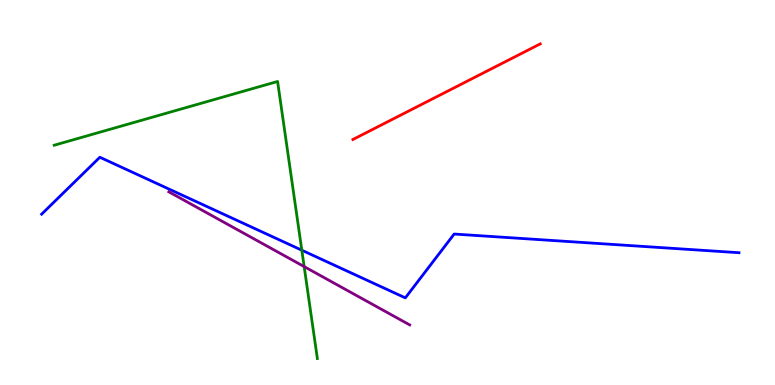[{'lines': ['blue', 'red'], 'intersections': []}, {'lines': ['green', 'red'], 'intersections': []}, {'lines': ['purple', 'red'], 'intersections': []}, {'lines': ['blue', 'green'], 'intersections': [{'x': 3.89, 'y': 3.5}]}, {'lines': ['blue', 'purple'], 'intersections': []}, {'lines': ['green', 'purple'], 'intersections': [{'x': 3.92, 'y': 3.08}]}]